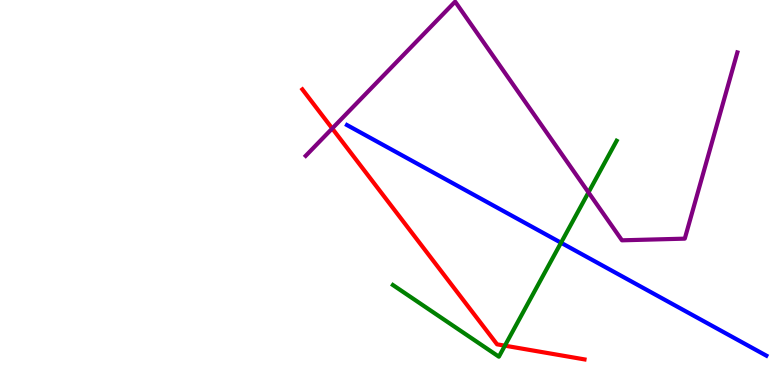[{'lines': ['blue', 'red'], 'intersections': []}, {'lines': ['green', 'red'], 'intersections': [{'x': 6.51, 'y': 1.02}]}, {'lines': ['purple', 'red'], 'intersections': [{'x': 4.29, 'y': 6.66}]}, {'lines': ['blue', 'green'], 'intersections': [{'x': 7.24, 'y': 3.69}]}, {'lines': ['blue', 'purple'], 'intersections': []}, {'lines': ['green', 'purple'], 'intersections': [{'x': 7.59, 'y': 5.0}]}]